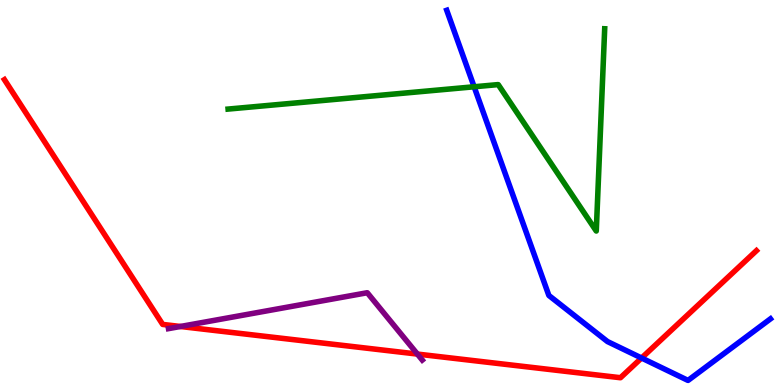[{'lines': ['blue', 'red'], 'intersections': [{'x': 8.28, 'y': 0.701}]}, {'lines': ['green', 'red'], 'intersections': []}, {'lines': ['purple', 'red'], 'intersections': [{'x': 2.33, 'y': 1.52}, {'x': 5.39, 'y': 0.803}]}, {'lines': ['blue', 'green'], 'intersections': [{'x': 6.12, 'y': 7.75}]}, {'lines': ['blue', 'purple'], 'intersections': []}, {'lines': ['green', 'purple'], 'intersections': []}]